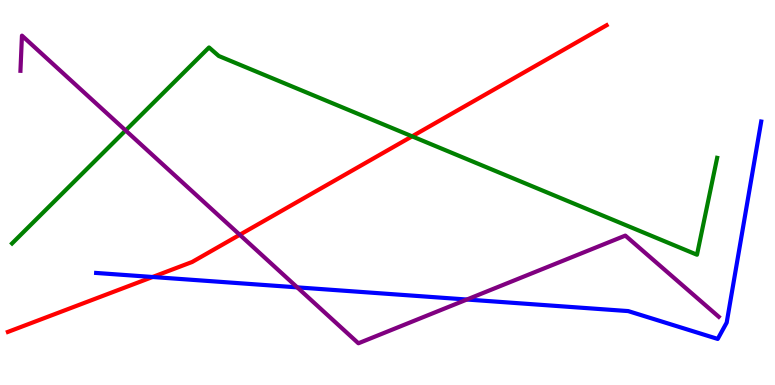[{'lines': ['blue', 'red'], 'intersections': [{'x': 1.97, 'y': 2.81}]}, {'lines': ['green', 'red'], 'intersections': [{'x': 5.32, 'y': 6.46}]}, {'lines': ['purple', 'red'], 'intersections': [{'x': 3.09, 'y': 3.9}]}, {'lines': ['blue', 'green'], 'intersections': []}, {'lines': ['blue', 'purple'], 'intersections': [{'x': 3.84, 'y': 2.54}, {'x': 6.02, 'y': 2.22}]}, {'lines': ['green', 'purple'], 'intersections': [{'x': 1.62, 'y': 6.61}]}]